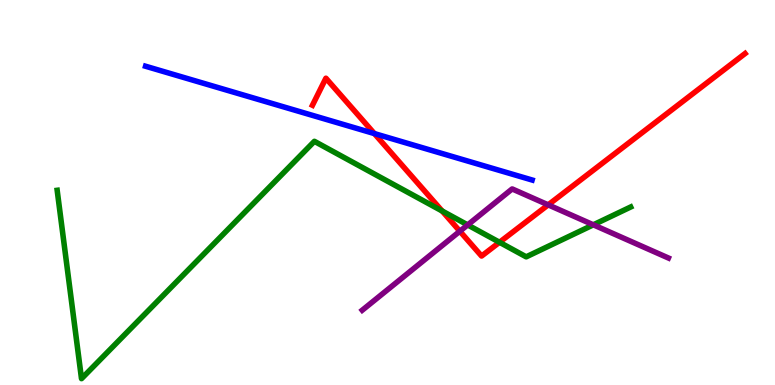[{'lines': ['blue', 'red'], 'intersections': [{'x': 4.83, 'y': 6.53}]}, {'lines': ['green', 'red'], 'intersections': [{'x': 5.71, 'y': 4.52}, {'x': 6.45, 'y': 3.71}]}, {'lines': ['purple', 'red'], 'intersections': [{'x': 5.93, 'y': 3.99}, {'x': 7.07, 'y': 4.68}]}, {'lines': ['blue', 'green'], 'intersections': []}, {'lines': ['blue', 'purple'], 'intersections': []}, {'lines': ['green', 'purple'], 'intersections': [{'x': 6.03, 'y': 4.16}, {'x': 7.66, 'y': 4.16}]}]